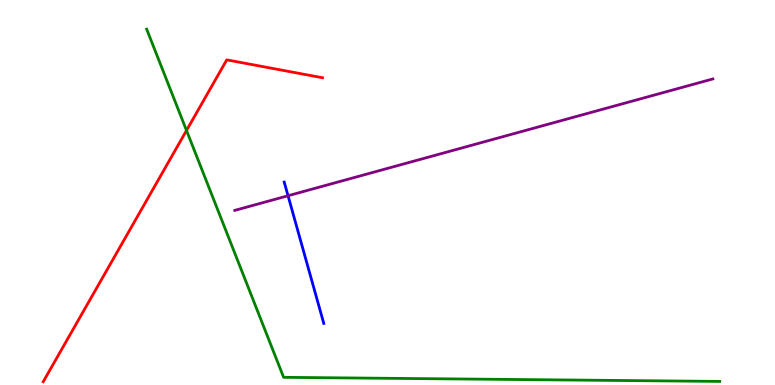[{'lines': ['blue', 'red'], 'intersections': []}, {'lines': ['green', 'red'], 'intersections': [{'x': 2.41, 'y': 6.61}]}, {'lines': ['purple', 'red'], 'intersections': []}, {'lines': ['blue', 'green'], 'intersections': []}, {'lines': ['blue', 'purple'], 'intersections': [{'x': 3.72, 'y': 4.92}]}, {'lines': ['green', 'purple'], 'intersections': []}]